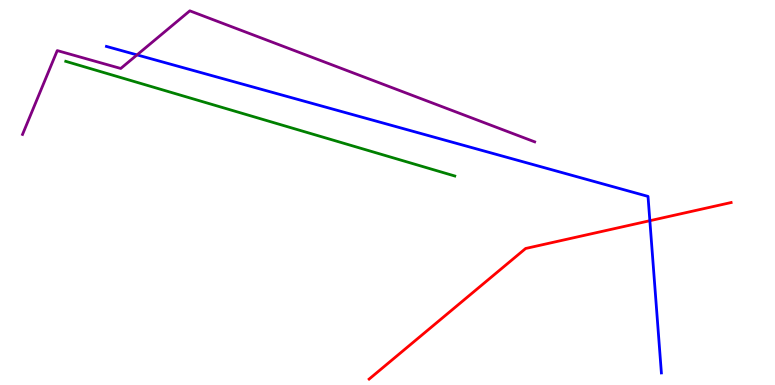[{'lines': ['blue', 'red'], 'intersections': [{'x': 8.39, 'y': 4.27}]}, {'lines': ['green', 'red'], 'intersections': []}, {'lines': ['purple', 'red'], 'intersections': []}, {'lines': ['blue', 'green'], 'intersections': []}, {'lines': ['blue', 'purple'], 'intersections': [{'x': 1.77, 'y': 8.57}]}, {'lines': ['green', 'purple'], 'intersections': []}]